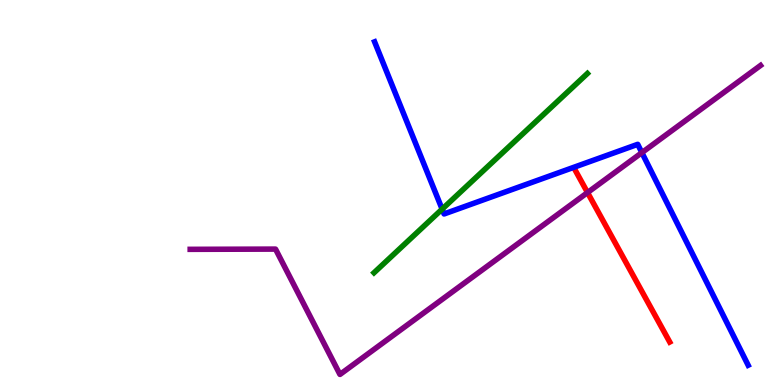[{'lines': ['blue', 'red'], 'intersections': []}, {'lines': ['green', 'red'], 'intersections': []}, {'lines': ['purple', 'red'], 'intersections': [{'x': 7.58, 'y': 5.0}]}, {'lines': ['blue', 'green'], 'intersections': [{'x': 5.7, 'y': 4.57}]}, {'lines': ['blue', 'purple'], 'intersections': [{'x': 8.28, 'y': 6.04}]}, {'lines': ['green', 'purple'], 'intersections': []}]